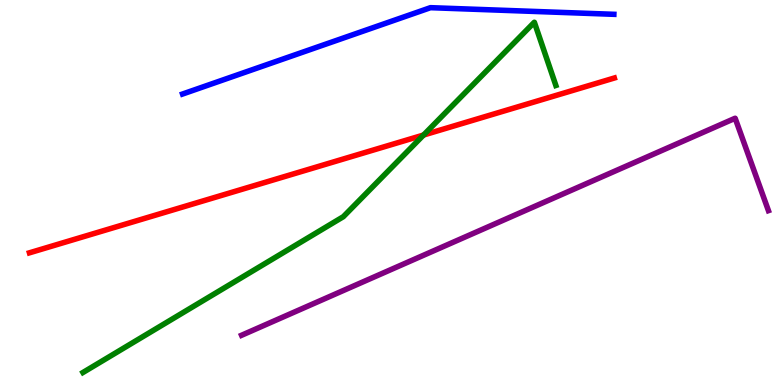[{'lines': ['blue', 'red'], 'intersections': []}, {'lines': ['green', 'red'], 'intersections': [{'x': 5.47, 'y': 6.49}]}, {'lines': ['purple', 'red'], 'intersections': []}, {'lines': ['blue', 'green'], 'intersections': []}, {'lines': ['blue', 'purple'], 'intersections': []}, {'lines': ['green', 'purple'], 'intersections': []}]